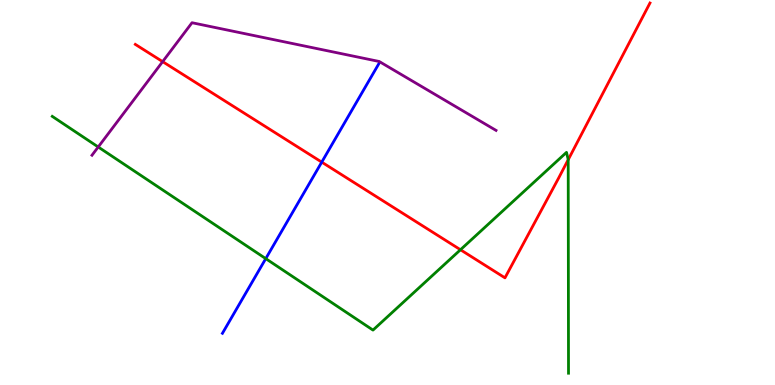[{'lines': ['blue', 'red'], 'intersections': [{'x': 4.15, 'y': 5.79}]}, {'lines': ['green', 'red'], 'intersections': [{'x': 5.94, 'y': 3.51}, {'x': 7.33, 'y': 5.85}]}, {'lines': ['purple', 'red'], 'intersections': [{'x': 2.1, 'y': 8.4}]}, {'lines': ['blue', 'green'], 'intersections': [{'x': 3.43, 'y': 3.28}]}, {'lines': ['blue', 'purple'], 'intersections': []}, {'lines': ['green', 'purple'], 'intersections': [{'x': 1.27, 'y': 6.18}]}]